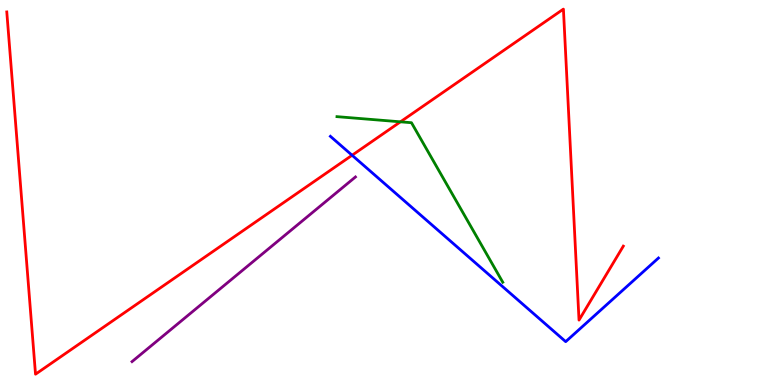[{'lines': ['blue', 'red'], 'intersections': [{'x': 4.54, 'y': 5.97}]}, {'lines': ['green', 'red'], 'intersections': [{'x': 5.17, 'y': 6.84}]}, {'lines': ['purple', 'red'], 'intersections': []}, {'lines': ['blue', 'green'], 'intersections': []}, {'lines': ['blue', 'purple'], 'intersections': []}, {'lines': ['green', 'purple'], 'intersections': []}]